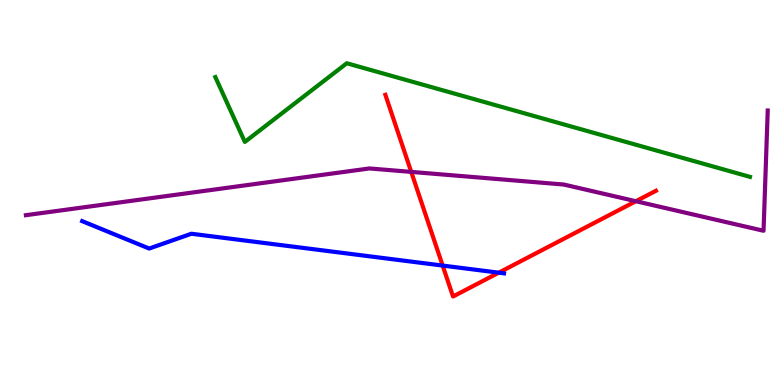[{'lines': ['blue', 'red'], 'intersections': [{'x': 5.71, 'y': 3.1}, {'x': 6.44, 'y': 2.92}]}, {'lines': ['green', 'red'], 'intersections': []}, {'lines': ['purple', 'red'], 'intersections': [{'x': 5.31, 'y': 5.54}, {'x': 8.2, 'y': 4.77}]}, {'lines': ['blue', 'green'], 'intersections': []}, {'lines': ['blue', 'purple'], 'intersections': []}, {'lines': ['green', 'purple'], 'intersections': []}]